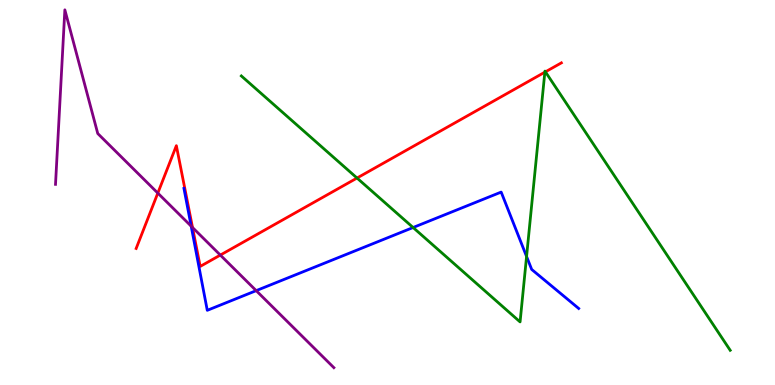[{'lines': ['blue', 'red'], 'intersections': []}, {'lines': ['green', 'red'], 'intersections': [{'x': 4.61, 'y': 5.38}, {'x': 7.03, 'y': 8.13}, {'x': 7.04, 'y': 8.13}]}, {'lines': ['purple', 'red'], 'intersections': [{'x': 2.04, 'y': 4.98}, {'x': 2.48, 'y': 4.09}, {'x': 2.84, 'y': 3.37}]}, {'lines': ['blue', 'green'], 'intersections': [{'x': 5.33, 'y': 4.09}, {'x': 6.79, 'y': 3.34}]}, {'lines': ['blue', 'purple'], 'intersections': [{'x': 2.47, 'y': 4.13}, {'x': 3.31, 'y': 2.45}]}, {'lines': ['green', 'purple'], 'intersections': []}]